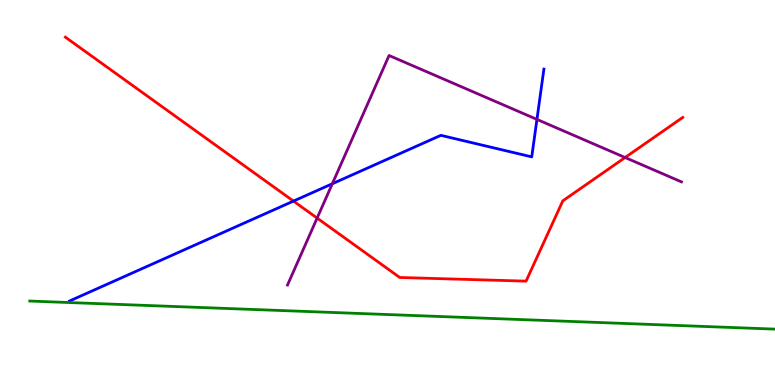[{'lines': ['blue', 'red'], 'intersections': [{'x': 3.79, 'y': 4.78}]}, {'lines': ['green', 'red'], 'intersections': []}, {'lines': ['purple', 'red'], 'intersections': [{'x': 4.09, 'y': 4.34}, {'x': 8.07, 'y': 5.91}]}, {'lines': ['blue', 'green'], 'intersections': []}, {'lines': ['blue', 'purple'], 'intersections': [{'x': 4.29, 'y': 5.23}, {'x': 6.93, 'y': 6.9}]}, {'lines': ['green', 'purple'], 'intersections': []}]